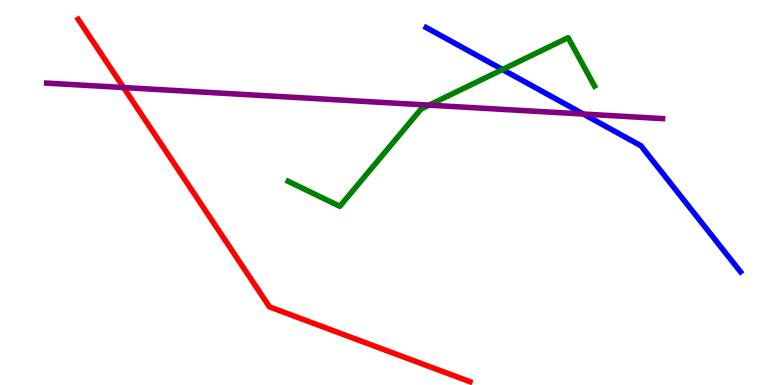[{'lines': ['blue', 'red'], 'intersections': []}, {'lines': ['green', 'red'], 'intersections': []}, {'lines': ['purple', 'red'], 'intersections': [{'x': 1.59, 'y': 7.73}]}, {'lines': ['blue', 'green'], 'intersections': [{'x': 6.48, 'y': 8.19}]}, {'lines': ['blue', 'purple'], 'intersections': [{'x': 7.53, 'y': 7.04}]}, {'lines': ['green', 'purple'], 'intersections': [{'x': 5.54, 'y': 7.27}]}]